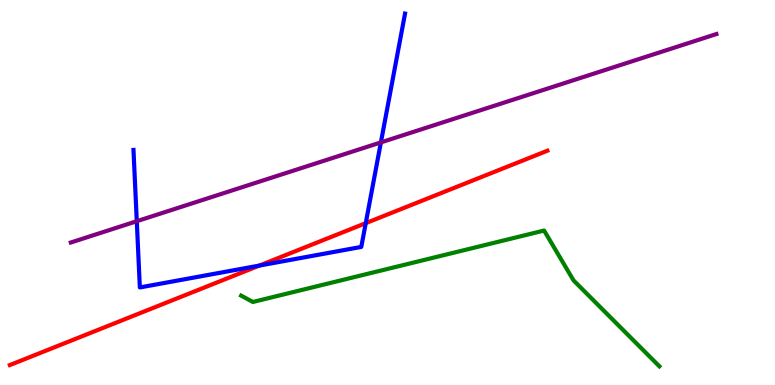[{'lines': ['blue', 'red'], 'intersections': [{'x': 3.35, 'y': 3.1}, {'x': 4.72, 'y': 4.2}]}, {'lines': ['green', 'red'], 'intersections': []}, {'lines': ['purple', 'red'], 'intersections': []}, {'lines': ['blue', 'green'], 'intersections': []}, {'lines': ['blue', 'purple'], 'intersections': [{'x': 1.76, 'y': 4.25}, {'x': 4.91, 'y': 6.3}]}, {'lines': ['green', 'purple'], 'intersections': []}]